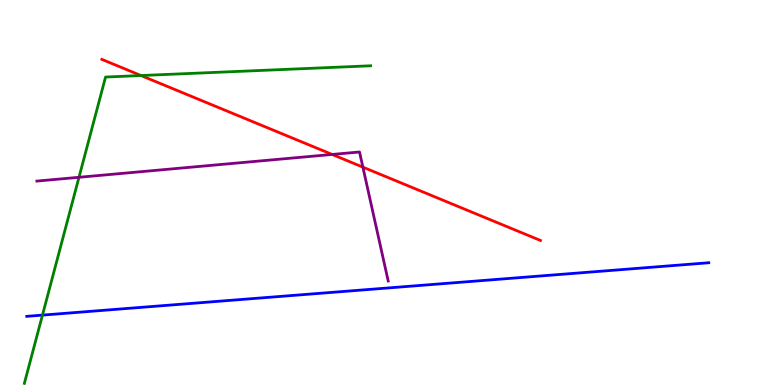[{'lines': ['blue', 'red'], 'intersections': []}, {'lines': ['green', 'red'], 'intersections': [{'x': 1.82, 'y': 8.04}]}, {'lines': ['purple', 'red'], 'intersections': [{'x': 4.29, 'y': 5.99}, {'x': 4.68, 'y': 5.66}]}, {'lines': ['blue', 'green'], 'intersections': [{'x': 0.548, 'y': 1.82}]}, {'lines': ['blue', 'purple'], 'intersections': []}, {'lines': ['green', 'purple'], 'intersections': [{'x': 1.02, 'y': 5.4}]}]